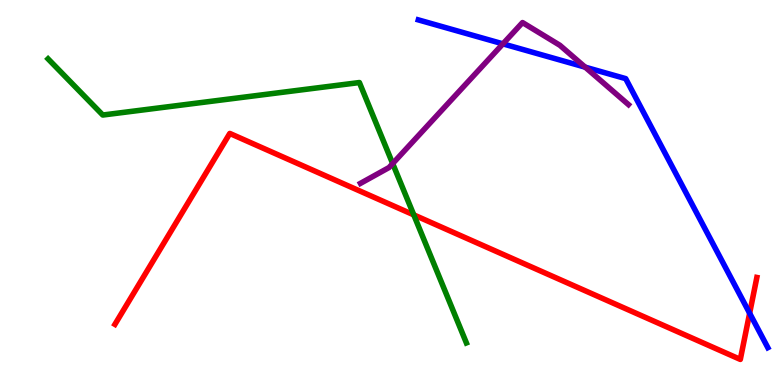[{'lines': ['blue', 'red'], 'intersections': [{'x': 9.67, 'y': 1.86}]}, {'lines': ['green', 'red'], 'intersections': [{'x': 5.34, 'y': 4.42}]}, {'lines': ['purple', 'red'], 'intersections': []}, {'lines': ['blue', 'green'], 'intersections': []}, {'lines': ['blue', 'purple'], 'intersections': [{'x': 6.49, 'y': 8.86}, {'x': 7.55, 'y': 8.26}]}, {'lines': ['green', 'purple'], 'intersections': [{'x': 5.07, 'y': 5.75}]}]